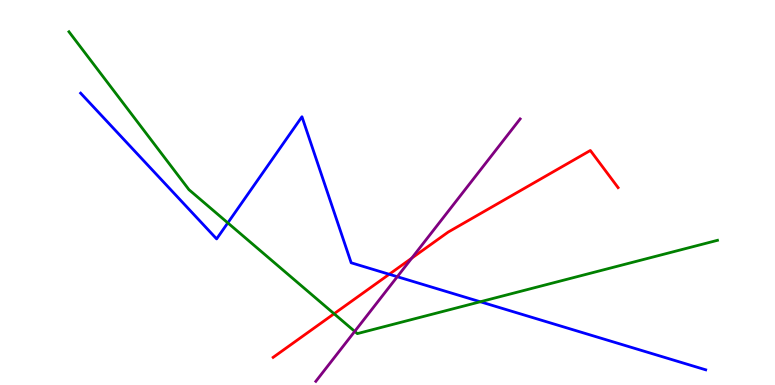[{'lines': ['blue', 'red'], 'intersections': [{'x': 5.02, 'y': 2.88}]}, {'lines': ['green', 'red'], 'intersections': [{'x': 4.31, 'y': 1.85}]}, {'lines': ['purple', 'red'], 'intersections': [{'x': 5.31, 'y': 3.29}]}, {'lines': ['blue', 'green'], 'intersections': [{'x': 2.94, 'y': 4.21}, {'x': 6.2, 'y': 2.16}]}, {'lines': ['blue', 'purple'], 'intersections': [{'x': 5.13, 'y': 2.81}]}, {'lines': ['green', 'purple'], 'intersections': [{'x': 4.58, 'y': 1.39}]}]